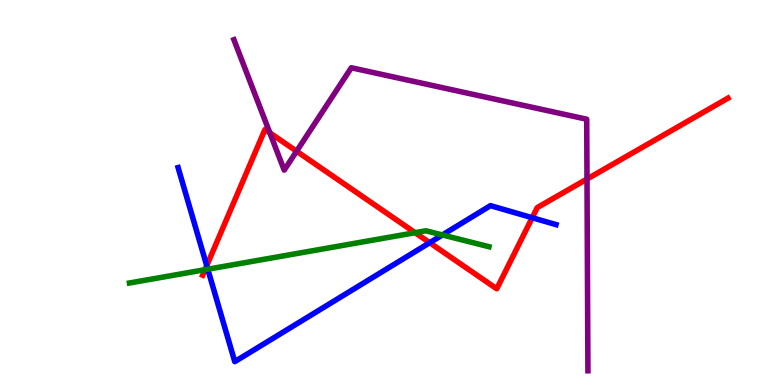[{'lines': ['blue', 'red'], 'intersections': [{'x': 2.67, 'y': 3.1}, {'x': 5.54, 'y': 3.7}, {'x': 6.87, 'y': 4.35}]}, {'lines': ['green', 'red'], 'intersections': [{'x': 2.65, 'y': 3.0}, {'x': 5.36, 'y': 3.96}]}, {'lines': ['purple', 'red'], 'intersections': [{'x': 3.48, 'y': 6.55}, {'x': 3.83, 'y': 6.07}, {'x': 7.57, 'y': 5.35}]}, {'lines': ['blue', 'green'], 'intersections': [{'x': 2.68, 'y': 3.01}, {'x': 5.71, 'y': 3.9}]}, {'lines': ['blue', 'purple'], 'intersections': []}, {'lines': ['green', 'purple'], 'intersections': []}]